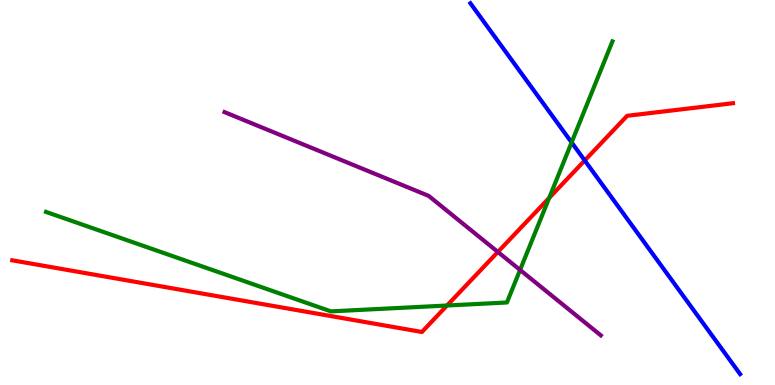[{'lines': ['blue', 'red'], 'intersections': [{'x': 7.54, 'y': 5.83}]}, {'lines': ['green', 'red'], 'intersections': [{'x': 5.77, 'y': 2.06}, {'x': 7.09, 'y': 4.86}]}, {'lines': ['purple', 'red'], 'intersections': [{'x': 6.42, 'y': 3.46}]}, {'lines': ['blue', 'green'], 'intersections': [{'x': 7.38, 'y': 6.3}]}, {'lines': ['blue', 'purple'], 'intersections': []}, {'lines': ['green', 'purple'], 'intersections': [{'x': 6.71, 'y': 2.99}]}]